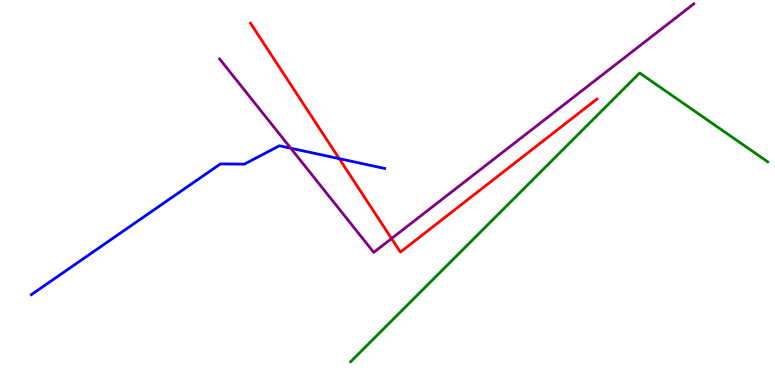[{'lines': ['blue', 'red'], 'intersections': [{'x': 4.38, 'y': 5.88}]}, {'lines': ['green', 'red'], 'intersections': []}, {'lines': ['purple', 'red'], 'intersections': [{'x': 5.05, 'y': 3.8}]}, {'lines': ['blue', 'green'], 'intersections': []}, {'lines': ['blue', 'purple'], 'intersections': [{'x': 3.75, 'y': 6.15}]}, {'lines': ['green', 'purple'], 'intersections': []}]